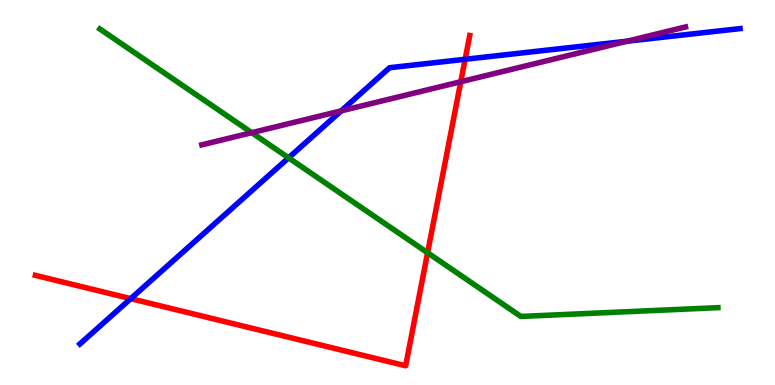[{'lines': ['blue', 'red'], 'intersections': [{'x': 1.69, 'y': 2.24}, {'x': 6.0, 'y': 8.46}]}, {'lines': ['green', 'red'], 'intersections': [{'x': 5.52, 'y': 3.44}]}, {'lines': ['purple', 'red'], 'intersections': [{'x': 5.95, 'y': 7.88}]}, {'lines': ['blue', 'green'], 'intersections': [{'x': 3.72, 'y': 5.9}]}, {'lines': ['blue', 'purple'], 'intersections': [{'x': 4.4, 'y': 7.12}, {'x': 8.09, 'y': 8.93}]}, {'lines': ['green', 'purple'], 'intersections': [{'x': 3.25, 'y': 6.55}]}]